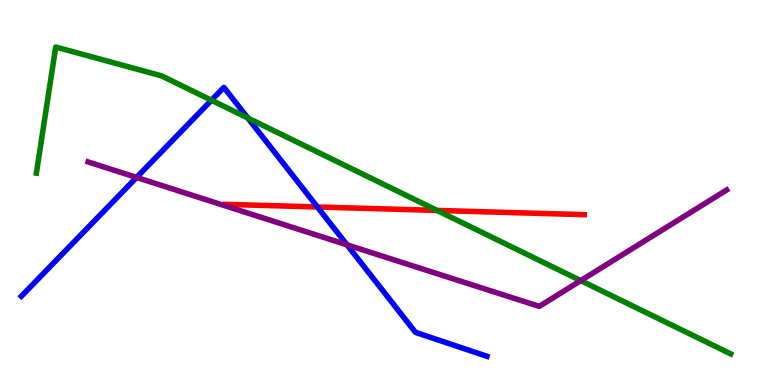[{'lines': ['blue', 'red'], 'intersections': [{'x': 4.1, 'y': 4.62}]}, {'lines': ['green', 'red'], 'intersections': [{'x': 5.64, 'y': 4.53}]}, {'lines': ['purple', 'red'], 'intersections': []}, {'lines': ['blue', 'green'], 'intersections': [{'x': 2.73, 'y': 7.4}, {'x': 3.2, 'y': 6.93}]}, {'lines': ['blue', 'purple'], 'intersections': [{'x': 1.76, 'y': 5.39}, {'x': 4.48, 'y': 3.64}]}, {'lines': ['green', 'purple'], 'intersections': [{'x': 7.49, 'y': 2.71}]}]